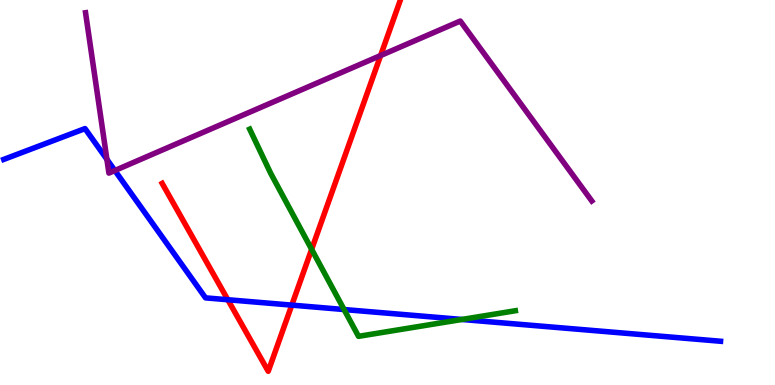[{'lines': ['blue', 'red'], 'intersections': [{'x': 2.94, 'y': 2.21}, {'x': 3.76, 'y': 2.07}]}, {'lines': ['green', 'red'], 'intersections': [{'x': 4.02, 'y': 3.52}]}, {'lines': ['purple', 'red'], 'intersections': [{'x': 4.91, 'y': 8.56}]}, {'lines': ['blue', 'green'], 'intersections': [{'x': 4.44, 'y': 1.96}, {'x': 5.96, 'y': 1.7}]}, {'lines': ['blue', 'purple'], 'intersections': [{'x': 1.38, 'y': 5.86}, {'x': 1.48, 'y': 5.57}]}, {'lines': ['green', 'purple'], 'intersections': []}]